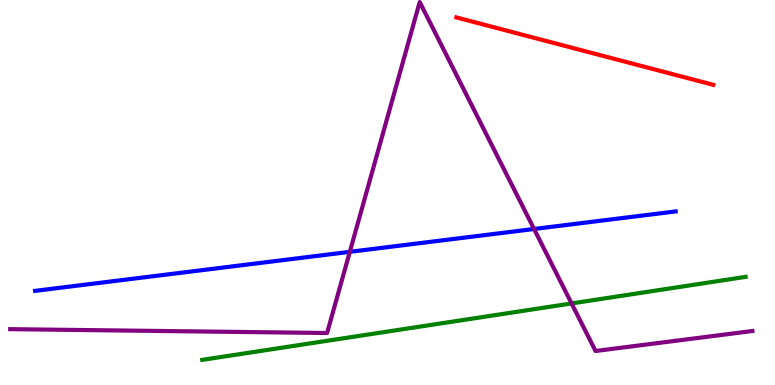[{'lines': ['blue', 'red'], 'intersections': []}, {'lines': ['green', 'red'], 'intersections': []}, {'lines': ['purple', 'red'], 'intersections': []}, {'lines': ['blue', 'green'], 'intersections': []}, {'lines': ['blue', 'purple'], 'intersections': [{'x': 4.51, 'y': 3.46}, {'x': 6.89, 'y': 4.05}]}, {'lines': ['green', 'purple'], 'intersections': [{'x': 7.38, 'y': 2.12}]}]